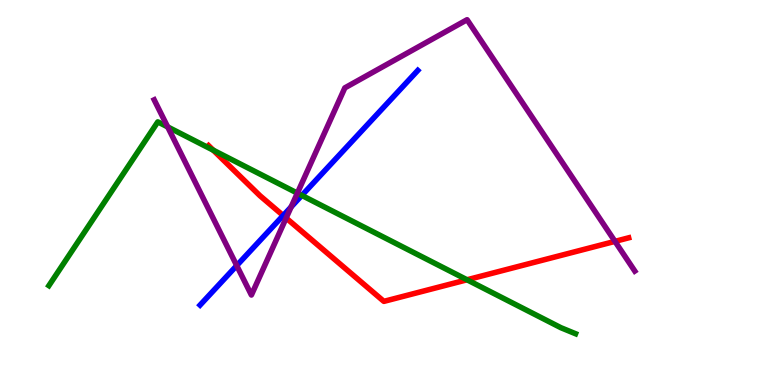[{'lines': ['blue', 'red'], 'intersections': [{'x': 3.65, 'y': 4.4}]}, {'lines': ['green', 'red'], 'intersections': [{'x': 2.75, 'y': 6.1}, {'x': 6.03, 'y': 2.73}]}, {'lines': ['purple', 'red'], 'intersections': [{'x': 3.69, 'y': 4.34}, {'x': 7.94, 'y': 3.73}]}, {'lines': ['blue', 'green'], 'intersections': [{'x': 3.89, 'y': 4.92}]}, {'lines': ['blue', 'purple'], 'intersections': [{'x': 3.05, 'y': 3.1}, {'x': 3.76, 'y': 4.63}]}, {'lines': ['green', 'purple'], 'intersections': [{'x': 2.16, 'y': 6.7}, {'x': 3.84, 'y': 4.98}]}]